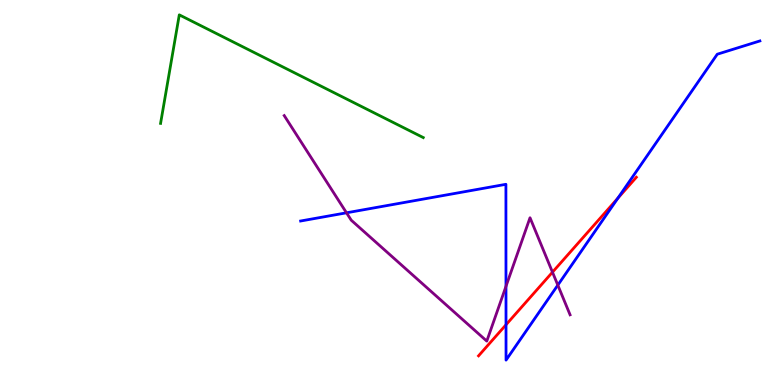[{'lines': ['blue', 'red'], 'intersections': [{'x': 6.53, 'y': 1.56}, {'x': 7.97, 'y': 4.85}]}, {'lines': ['green', 'red'], 'intersections': []}, {'lines': ['purple', 'red'], 'intersections': [{'x': 7.13, 'y': 2.93}]}, {'lines': ['blue', 'green'], 'intersections': []}, {'lines': ['blue', 'purple'], 'intersections': [{'x': 4.47, 'y': 4.47}, {'x': 6.53, 'y': 2.56}, {'x': 7.2, 'y': 2.59}]}, {'lines': ['green', 'purple'], 'intersections': []}]